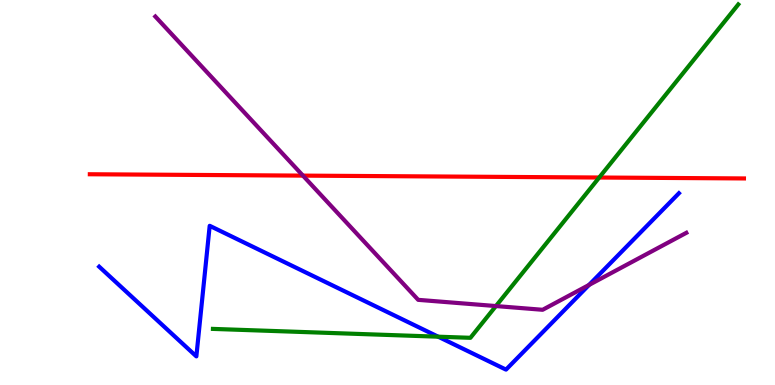[{'lines': ['blue', 'red'], 'intersections': []}, {'lines': ['green', 'red'], 'intersections': [{'x': 7.73, 'y': 5.39}]}, {'lines': ['purple', 'red'], 'intersections': [{'x': 3.91, 'y': 5.44}]}, {'lines': ['blue', 'green'], 'intersections': [{'x': 5.65, 'y': 1.25}]}, {'lines': ['blue', 'purple'], 'intersections': [{'x': 7.6, 'y': 2.6}]}, {'lines': ['green', 'purple'], 'intersections': [{'x': 6.4, 'y': 2.05}]}]